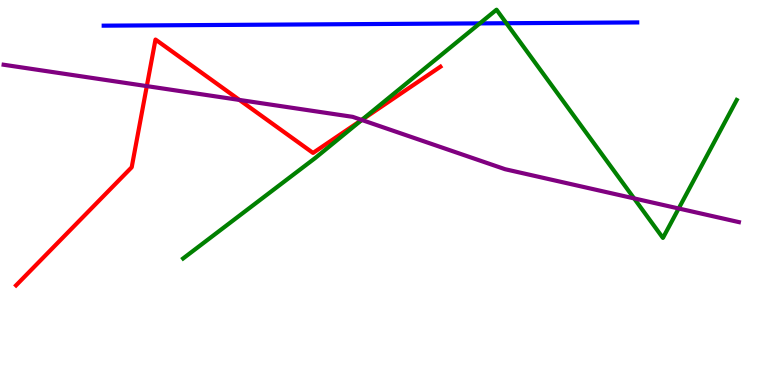[{'lines': ['blue', 'red'], 'intersections': []}, {'lines': ['green', 'red'], 'intersections': [{'x': 4.67, 'y': 6.88}]}, {'lines': ['purple', 'red'], 'intersections': [{'x': 1.89, 'y': 7.76}, {'x': 3.09, 'y': 7.4}, {'x': 4.67, 'y': 6.88}]}, {'lines': ['blue', 'green'], 'intersections': [{'x': 6.19, 'y': 9.39}, {'x': 6.53, 'y': 9.4}]}, {'lines': ['blue', 'purple'], 'intersections': []}, {'lines': ['green', 'purple'], 'intersections': [{'x': 4.67, 'y': 6.88}, {'x': 8.18, 'y': 4.85}, {'x': 8.76, 'y': 4.58}]}]